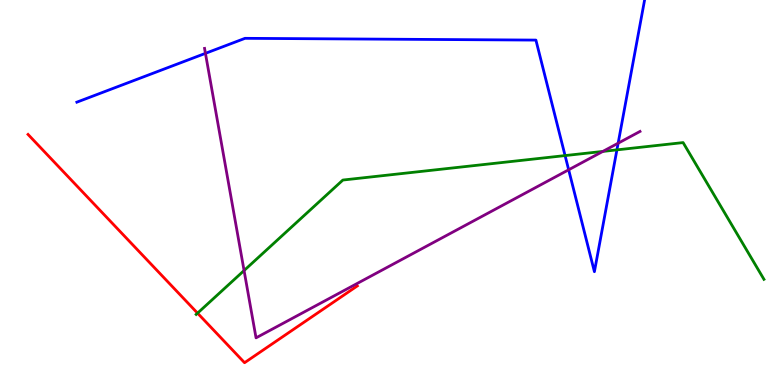[{'lines': ['blue', 'red'], 'intersections': []}, {'lines': ['green', 'red'], 'intersections': [{'x': 2.55, 'y': 1.87}]}, {'lines': ['purple', 'red'], 'intersections': []}, {'lines': ['blue', 'green'], 'intersections': [{'x': 7.29, 'y': 5.96}, {'x': 7.96, 'y': 6.11}]}, {'lines': ['blue', 'purple'], 'intersections': [{'x': 2.65, 'y': 8.61}, {'x': 7.34, 'y': 5.59}, {'x': 7.98, 'y': 6.28}]}, {'lines': ['green', 'purple'], 'intersections': [{'x': 3.15, 'y': 2.97}, {'x': 7.78, 'y': 6.07}]}]